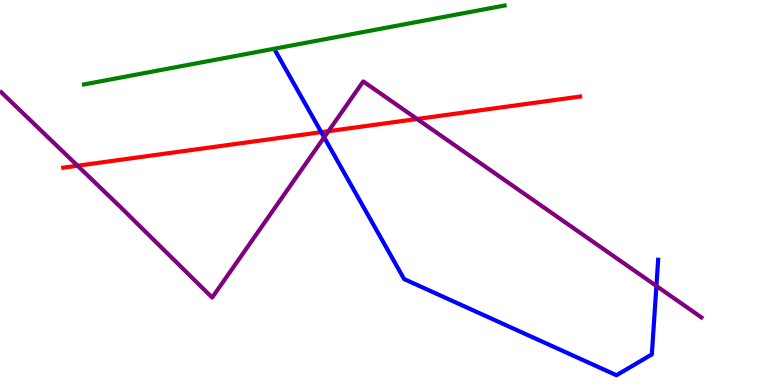[{'lines': ['blue', 'red'], 'intersections': [{'x': 4.15, 'y': 6.57}]}, {'lines': ['green', 'red'], 'intersections': []}, {'lines': ['purple', 'red'], 'intersections': [{'x': 1.0, 'y': 5.7}, {'x': 4.24, 'y': 6.59}, {'x': 5.38, 'y': 6.91}]}, {'lines': ['blue', 'green'], 'intersections': []}, {'lines': ['blue', 'purple'], 'intersections': [{'x': 4.18, 'y': 6.43}, {'x': 8.47, 'y': 2.57}]}, {'lines': ['green', 'purple'], 'intersections': []}]